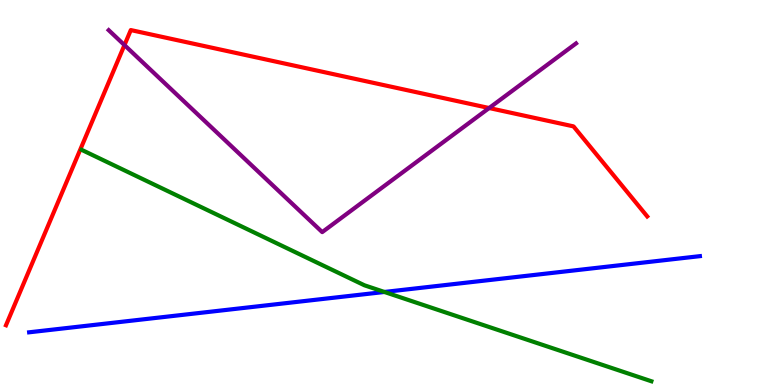[{'lines': ['blue', 'red'], 'intersections': []}, {'lines': ['green', 'red'], 'intersections': []}, {'lines': ['purple', 'red'], 'intersections': [{'x': 1.61, 'y': 8.83}, {'x': 6.31, 'y': 7.19}]}, {'lines': ['blue', 'green'], 'intersections': [{'x': 4.96, 'y': 2.42}]}, {'lines': ['blue', 'purple'], 'intersections': []}, {'lines': ['green', 'purple'], 'intersections': []}]